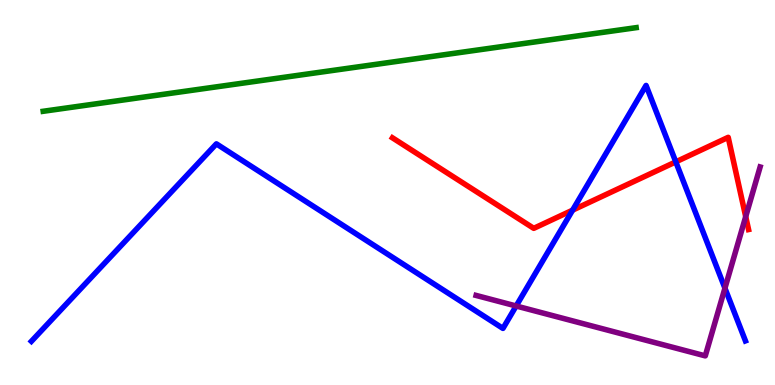[{'lines': ['blue', 'red'], 'intersections': [{'x': 7.39, 'y': 4.54}, {'x': 8.72, 'y': 5.8}]}, {'lines': ['green', 'red'], 'intersections': []}, {'lines': ['purple', 'red'], 'intersections': [{'x': 9.62, 'y': 4.37}]}, {'lines': ['blue', 'green'], 'intersections': []}, {'lines': ['blue', 'purple'], 'intersections': [{'x': 6.66, 'y': 2.05}, {'x': 9.35, 'y': 2.51}]}, {'lines': ['green', 'purple'], 'intersections': []}]